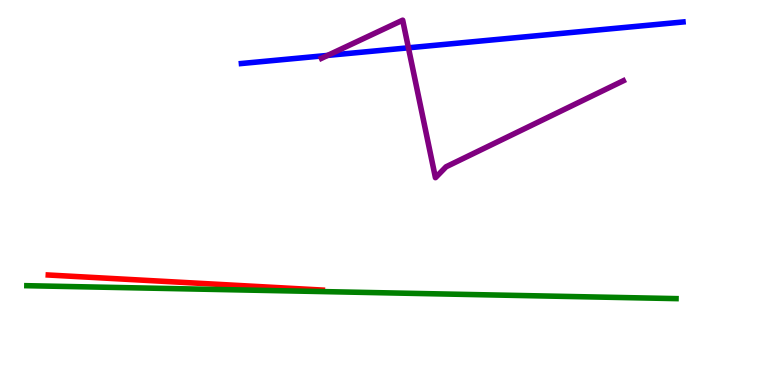[{'lines': ['blue', 'red'], 'intersections': []}, {'lines': ['green', 'red'], 'intersections': []}, {'lines': ['purple', 'red'], 'intersections': []}, {'lines': ['blue', 'green'], 'intersections': []}, {'lines': ['blue', 'purple'], 'intersections': [{'x': 4.23, 'y': 8.56}, {'x': 5.27, 'y': 8.76}]}, {'lines': ['green', 'purple'], 'intersections': []}]